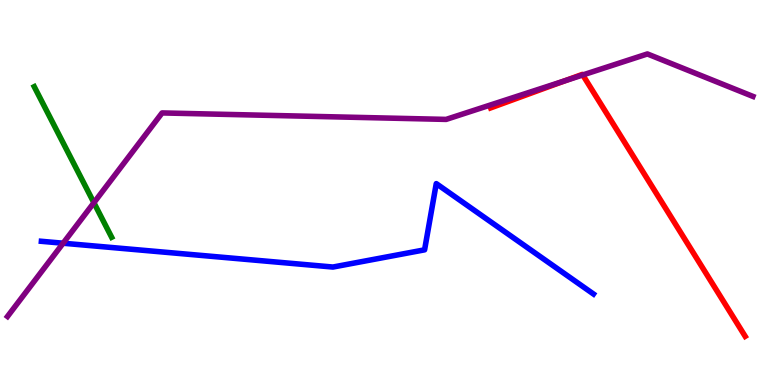[{'lines': ['blue', 'red'], 'intersections': []}, {'lines': ['green', 'red'], 'intersections': []}, {'lines': ['purple', 'red'], 'intersections': [{'x': 7.29, 'y': 7.9}, {'x': 7.52, 'y': 8.05}]}, {'lines': ['blue', 'green'], 'intersections': []}, {'lines': ['blue', 'purple'], 'intersections': [{'x': 0.815, 'y': 3.68}]}, {'lines': ['green', 'purple'], 'intersections': [{'x': 1.21, 'y': 4.73}]}]